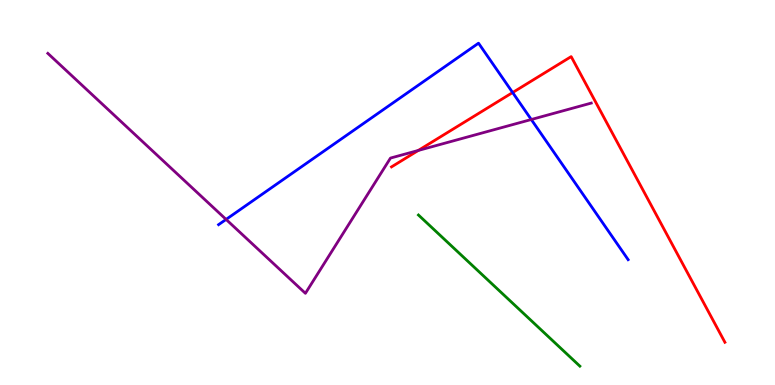[{'lines': ['blue', 'red'], 'intersections': [{'x': 6.61, 'y': 7.6}]}, {'lines': ['green', 'red'], 'intersections': []}, {'lines': ['purple', 'red'], 'intersections': [{'x': 5.4, 'y': 6.09}]}, {'lines': ['blue', 'green'], 'intersections': []}, {'lines': ['blue', 'purple'], 'intersections': [{'x': 2.92, 'y': 4.3}, {'x': 6.86, 'y': 6.9}]}, {'lines': ['green', 'purple'], 'intersections': []}]